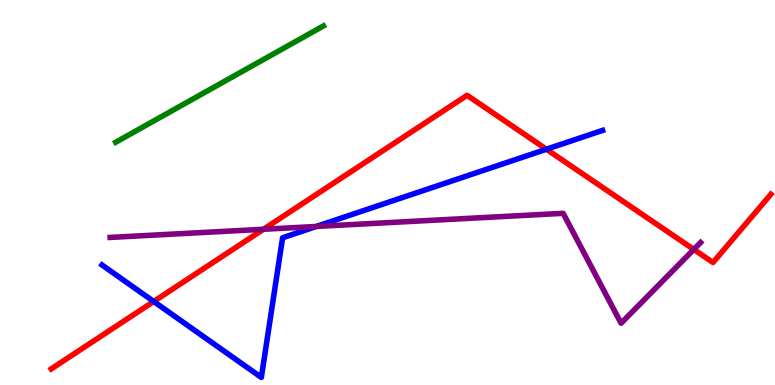[{'lines': ['blue', 'red'], 'intersections': [{'x': 1.98, 'y': 2.17}, {'x': 7.05, 'y': 6.12}]}, {'lines': ['green', 'red'], 'intersections': []}, {'lines': ['purple', 'red'], 'intersections': [{'x': 3.4, 'y': 4.04}, {'x': 8.95, 'y': 3.52}]}, {'lines': ['blue', 'green'], 'intersections': []}, {'lines': ['blue', 'purple'], 'intersections': [{'x': 4.08, 'y': 4.12}]}, {'lines': ['green', 'purple'], 'intersections': []}]